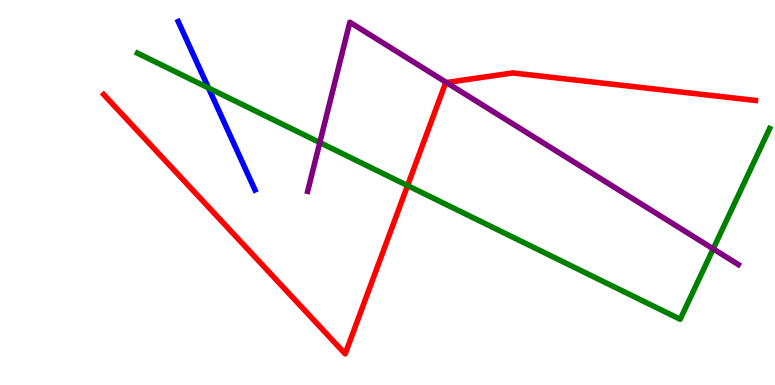[{'lines': ['blue', 'red'], 'intersections': []}, {'lines': ['green', 'red'], 'intersections': [{'x': 5.26, 'y': 5.18}]}, {'lines': ['purple', 'red'], 'intersections': [{'x': 5.76, 'y': 7.86}]}, {'lines': ['blue', 'green'], 'intersections': [{'x': 2.69, 'y': 7.71}]}, {'lines': ['blue', 'purple'], 'intersections': []}, {'lines': ['green', 'purple'], 'intersections': [{'x': 4.13, 'y': 6.3}, {'x': 9.2, 'y': 3.54}]}]